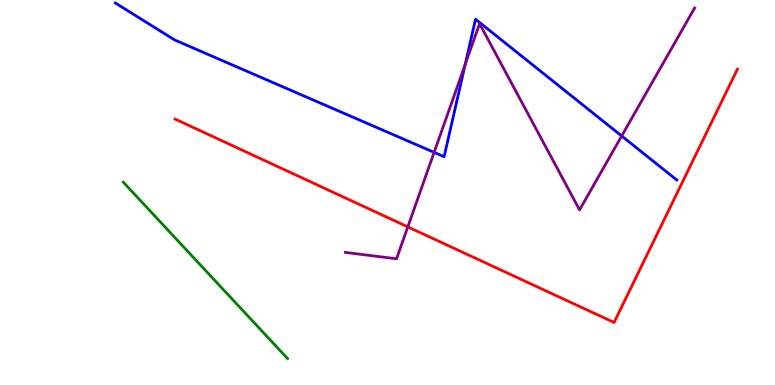[{'lines': ['blue', 'red'], 'intersections': []}, {'lines': ['green', 'red'], 'intersections': []}, {'lines': ['purple', 'red'], 'intersections': [{'x': 5.26, 'y': 4.11}]}, {'lines': ['blue', 'green'], 'intersections': []}, {'lines': ['blue', 'purple'], 'intersections': [{'x': 5.6, 'y': 6.04}, {'x': 6.0, 'y': 8.33}, {'x': 8.02, 'y': 6.47}]}, {'lines': ['green', 'purple'], 'intersections': []}]